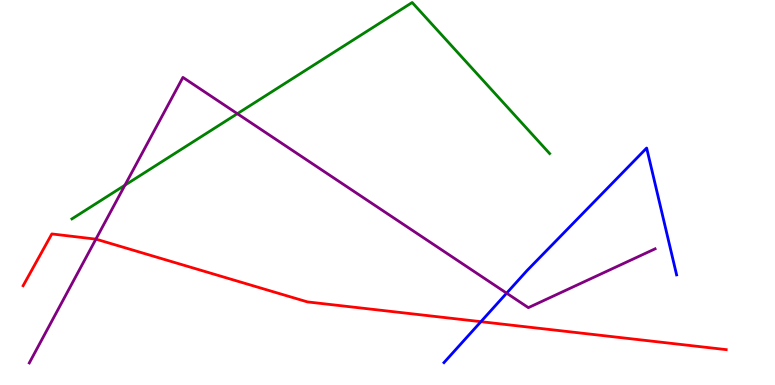[{'lines': ['blue', 'red'], 'intersections': [{'x': 6.21, 'y': 1.64}]}, {'lines': ['green', 'red'], 'intersections': []}, {'lines': ['purple', 'red'], 'intersections': [{'x': 1.24, 'y': 3.79}]}, {'lines': ['blue', 'green'], 'intersections': []}, {'lines': ['blue', 'purple'], 'intersections': [{'x': 6.54, 'y': 2.39}]}, {'lines': ['green', 'purple'], 'intersections': [{'x': 1.61, 'y': 5.19}, {'x': 3.06, 'y': 7.05}]}]